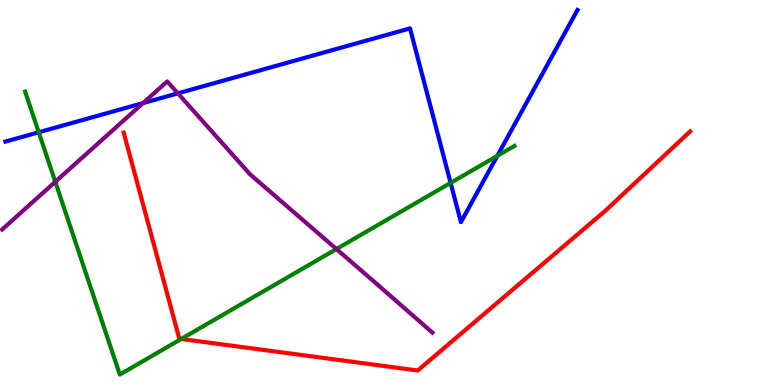[{'lines': ['blue', 'red'], 'intersections': []}, {'lines': ['green', 'red'], 'intersections': [{'x': 2.34, 'y': 1.2}]}, {'lines': ['purple', 'red'], 'intersections': []}, {'lines': ['blue', 'green'], 'intersections': [{'x': 0.5, 'y': 6.56}, {'x': 5.81, 'y': 5.25}, {'x': 6.42, 'y': 5.95}]}, {'lines': ['blue', 'purple'], 'intersections': [{'x': 1.85, 'y': 7.32}, {'x': 2.3, 'y': 7.58}]}, {'lines': ['green', 'purple'], 'intersections': [{'x': 0.713, 'y': 5.28}, {'x': 4.34, 'y': 3.53}]}]